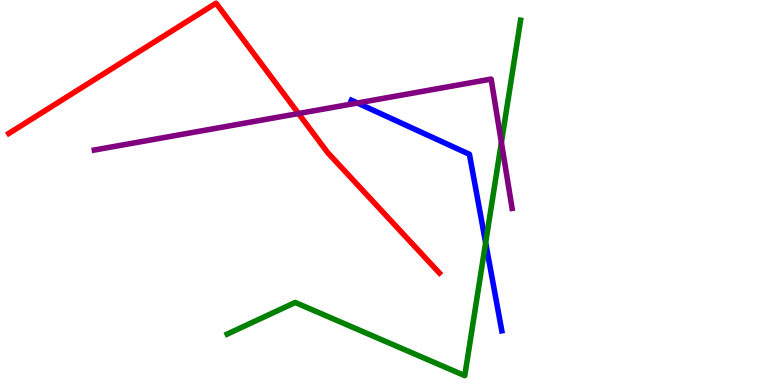[{'lines': ['blue', 'red'], 'intersections': []}, {'lines': ['green', 'red'], 'intersections': []}, {'lines': ['purple', 'red'], 'intersections': [{'x': 3.85, 'y': 7.05}]}, {'lines': ['blue', 'green'], 'intersections': [{'x': 6.27, 'y': 3.7}]}, {'lines': ['blue', 'purple'], 'intersections': [{'x': 4.61, 'y': 7.32}]}, {'lines': ['green', 'purple'], 'intersections': [{'x': 6.47, 'y': 6.3}]}]